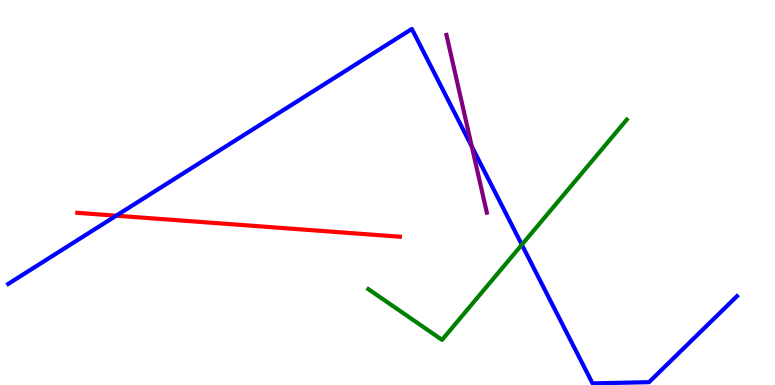[{'lines': ['blue', 'red'], 'intersections': [{'x': 1.5, 'y': 4.4}]}, {'lines': ['green', 'red'], 'intersections': []}, {'lines': ['purple', 'red'], 'intersections': []}, {'lines': ['blue', 'green'], 'intersections': [{'x': 6.73, 'y': 3.64}]}, {'lines': ['blue', 'purple'], 'intersections': [{'x': 6.09, 'y': 6.19}]}, {'lines': ['green', 'purple'], 'intersections': []}]